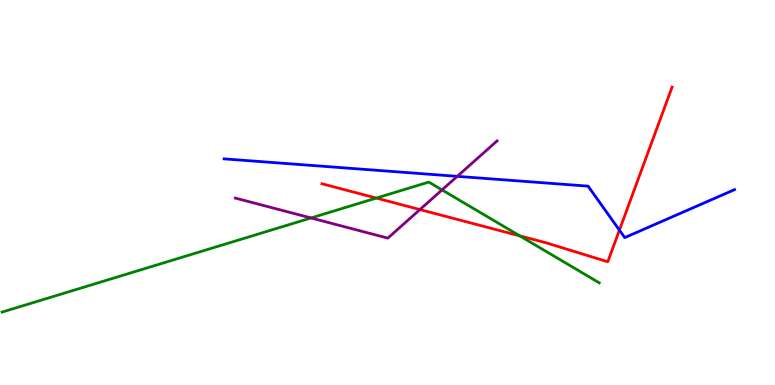[{'lines': ['blue', 'red'], 'intersections': [{'x': 7.99, 'y': 4.02}]}, {'lines': ['green', 'red'], 'intersections': [{'x': 4.86, 'y': 4.86}, {'x': 6.71, 'y': 3.87}]}, {'lines': ['purple', 'red'], 'intersections': [{'x': 5.42, 'y': 4.56}]}, {'lines': ['blue', 'green'], 'intersections': []}, {'lines': ['blue', 'purple'], 'intersections': [{'x': 5.9, 'y': 5.42}]}, {'lines': ['green', 'purple'], 'intersections': [{'x': 4.01, 'y': 4.34}, {'x': 5.7, 'y': 5.07}]}]